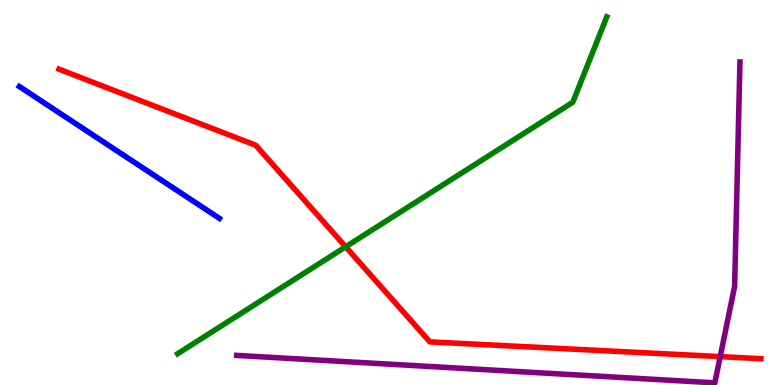[{'lines': ['blue', 'red'], 'intersections': []}, {'lines': ['green', 'red'], 'intersections': [{'x': 4.46, 'y': 3.59}]}, {'lines': ['purple', 'red'], 'intersections': [{'x': 9.29, 'y': 0.737}]}, {'lines': ['blue', 'green'], 'intersections': []}, {'lines': ['blue', 'purple'], 'intersections': []}, {'lines': ['green', 'purple'], 'intersections': []}]